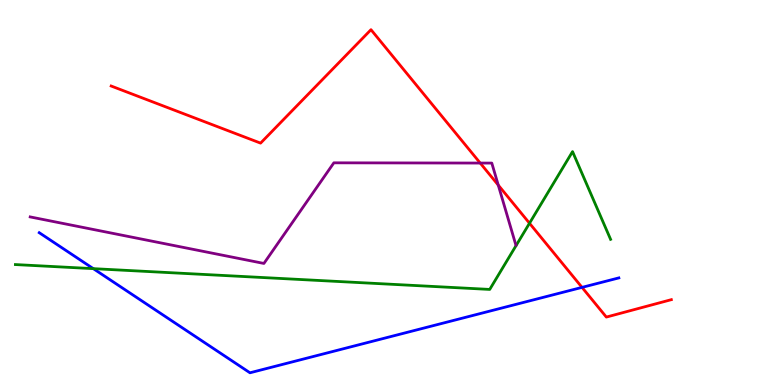[{'lines': ['blue', 'red'], 'intersections': [{'x': 7.51, 'y': 2.54}]}, {'lines': ['green', 'red'], 'intersections': [{'x': 6.83, 'y': 4.2}]}, {'lines': ['purple', 'red'], 'intersections': [{'x': 6.2, 'y': 5.76}, {'x': 6.43, 'y': 5.19}]}, {'lines': ['blue', 'green'], 'intersections': [{'x': 1.2, 'y': 3.02}]}, {'lines': ['blue', 'purple'], 'intersections': []}, {'lines': ['green', 'purple'], 'intersections': []}]